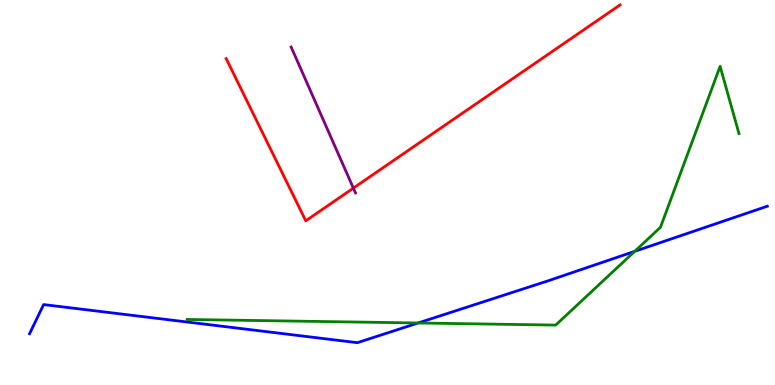[{'lines': ['blue', 'red'], 'intersections': []}, {'lines': ['green', 'red'], 'intersections': []}, {'lines': ['purple', 'red'], 'intersections': [{'x': 4.56, 'y': 5.11}]}, {'lines': ['blue', 'green'], 'intersections': [{'x': 5.4, 'y': 1.61}, {'x': 8.19, 'y': 3.47}]}, {'lines': ['blue', 'purple'], 'intersections': []}, {'lines': ['green', 'purple'], 'intersections': []}]